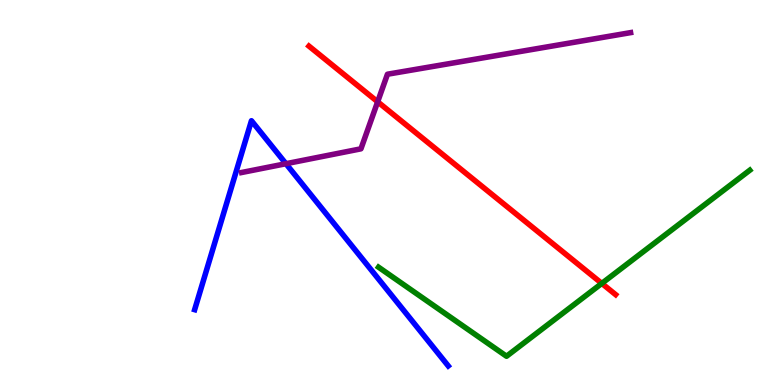[{'lines': ['blue', 'red'], 'intersections': []}, {'lines': ['green', 'red'], 'intersections': [{'x': 7.77, 'y': 2.64}]}, {'lines': ['purple', 'red'], 'intersections': [{'x': 4.87, 'y': 7.36}]}, {'lines': ['blue', 'green'], 'intersections': []}, {'lines': ['blue', 'purple'], 'intersections': [{'x': 3.69, 'y': 5.75}]}, {'lines': ['green', 'purple'], 'intersections': []}]